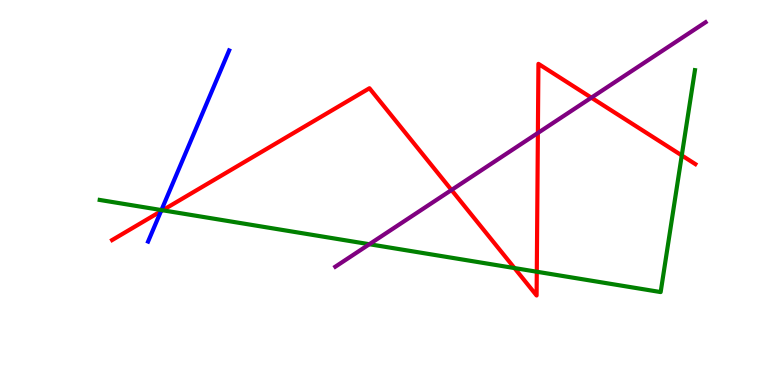[{'lines': ['blue', 'red'], 'intersections': [{'x': 2.08, 'y': 4.51}]}, {'lines': ['green', 'red'], 'intersections': [{'x': 2.1, 'y': 4.54}, {'x': 6.64, 'y': 3.04}, {'x': 6.93, 'y': 2.94}, {'x': 8.8, 'y': 5.96}]}, {'lines': ['purple', 'red'], 'intersections': [{'x': 5.83, 'y': 5.07}, {'x': 6.94, 'y': 6.55}, {'x': 7.63, 'y': 7.46}]}, {'lines': ['blue', 'green'], 'intersections': [{'x': 2.08, 'y': 4.54}]}, {'lines': ['blue', 'purple'], 'intersections': []}, {'lines': ['green', 'purple'], 'intersections': [{'x': 4.77, 'y': 3.66}]}]